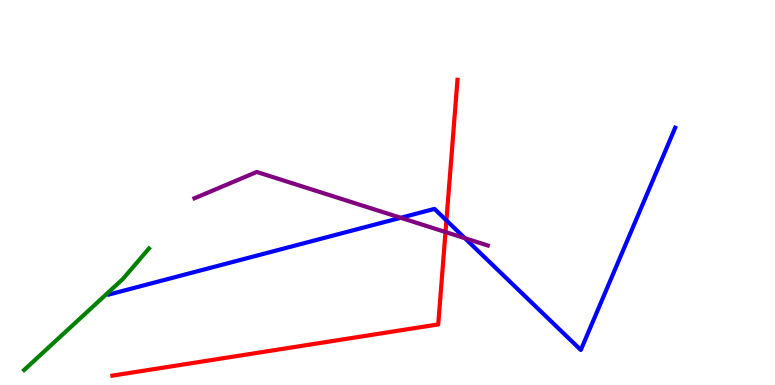[{'lines': ['blue', 'red'], 'intersections': [{'x': 5.76, 'y': 4.28}]}, {'lines': ['green', 'red'], 'intersections': []}, {'lines': ['purple', 'red'], 'intersections': [{'x': 5.75, 'y': 3.97}]}, {'lines': ['blue', 'green'], 'intersections': []}, {'lines': ['blue', 'purple'], 'intersections': [{'x': 5.17, 'y': 4.34}, {'x': 6.0, 'y': 3.81}]}, {'lines': ['green', 'purple'], 'intersections': []}]